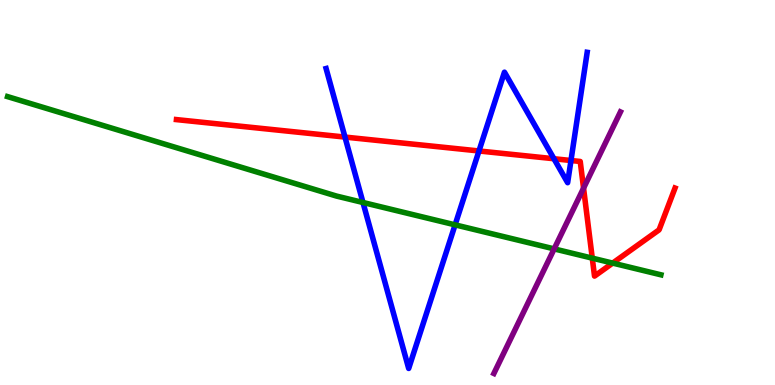[{'lines': ['blue', 'red'], 'intersections': [{'x': 4.45, 'y': 6.44}, {'x': 6.18, 'y': 6.08}, {'x': 7.15, 'y': 5.88}, {'x': 7.37, 'y': 5.83}]}, {'lines': ['green', 'red'], 'intersections': [{'x': 7.64, 'y': 3.3}, {'x': 7.91, 'y': 3.17}]}, {'lines': ['purple', 'red'], 'intersections': [{'x': 7.53, 'y': 5.11}]}, {'lines': ['blue', 'green'], 'intersections': [{'x': 4.68, 'y': 4.74}, {'x': 5.87, 'y': 4.16}]}, {'lines': ['blue', 'purple'], 'intersections': []}, {'lines': ['green', 'purple'], 'intersections': [{'x': 7.15, 'y': 3.54}]}]